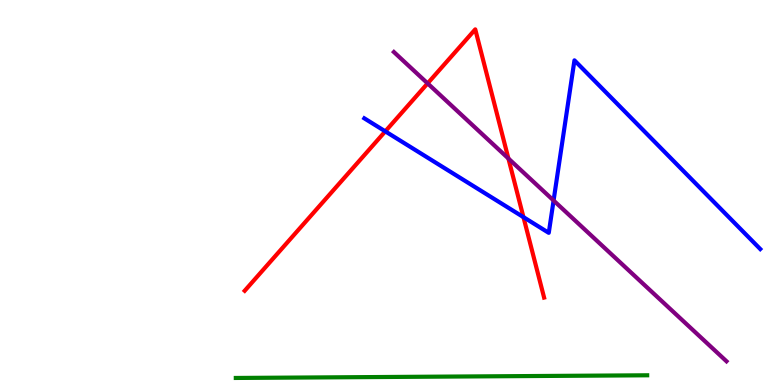[{'lines': ['blue', 'red'], 'intersections': [{'x': 4.97, 'y': 6.59}, {'x': 6.75, 'y': 4.36}]}, {'lines': ['green', 'red'], 'intersections': []}, {'lines': ['purple', 'red'], 'intersections': [{'x': 5.52, 'y': 7.83}, {'x': 6.56, 'y': 5.88}]}, {'lines': ['blue', 'green'], 'intersections': []}, {'lines': ['blue', 'purple'], 'intersections': [{'x': 7.14, 'y': 4.79}]}, {'lines': ['green', 'purple'], 'intersections': []}]